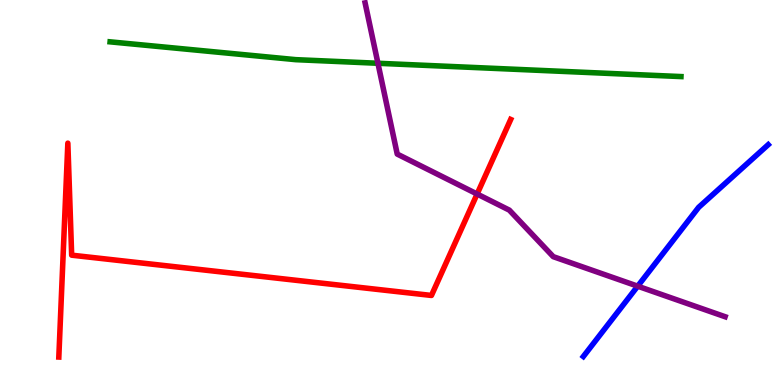[{'lines': ['blue', 'red'], 'intersections': []}, {'lines': ['green', 'red'], 'intersections': []}, {'lines': ['purple', 'red'], 'intersections': [{'x': 6.16, 'y': 4.96}]}, {'lines': ['blue', 'green'], 'intersections': []}, {'lines': ['blue', 'purple'], 'intersections': [{'x': 8.23, 'y': 2.57}]}, {'lines': ['green', 'purple'], 'intersections': [{'x': 4.88, 'y': 8.36}]}]